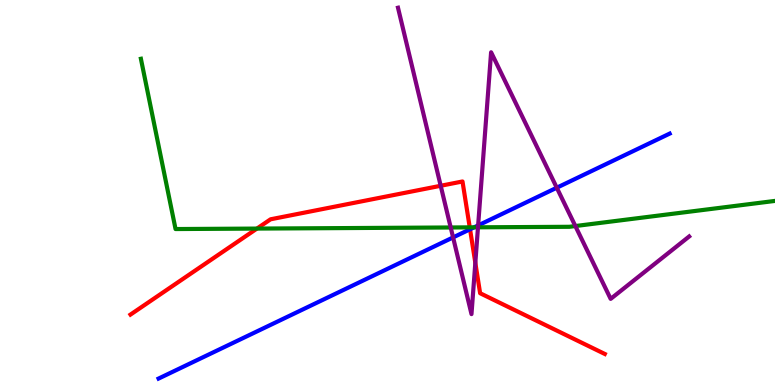[{'lines': ['blue', 'red'], 'intersections': [{'x': 6.07, 'y': 4.04}]}, {'lines': ['green', 'red'], 'intersections': [{'x': 3.32, 'y': 4.06}, {'x': 6.06, 'y': 4.09}]}, {'lines': ['purple', 'red'], 'intersections': [{'x': 5.69, 'y': 5.17}, {'x': 6.13, 'y': 3.17}]}, {'lines': ['blue', 'green'], 'intersections': [{'x': 6.12, 'y': 4.1}]}, {'lines': ['blue', 'purple'], 'intersections': [{'x': 5.85, 'y': 3.83}, {'x': 6.17, 'y': 4.15}, {'x': 7.18, 'y': 5.12}]}, {'lines': ['green', 'purple'], 'intersections': [{'x': 5.82, 'y': 4.09}, {'x': 6.17, 'y': 4.1}, {'x': 7.42, 'y': 4.13}]}]